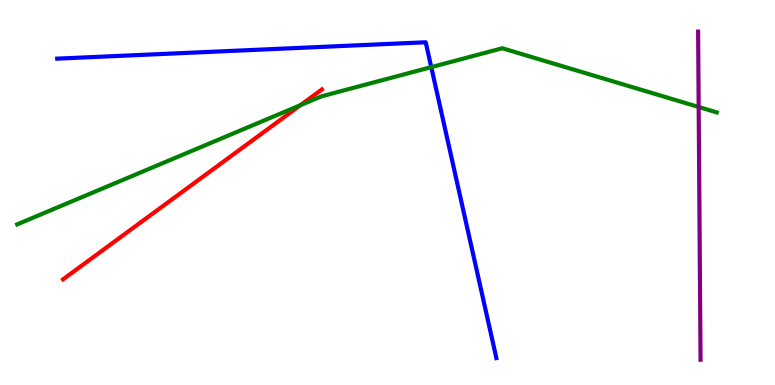[{'lines': ['blue', 'red'], 'intersections': []}, {'lines': ['green', 'red'], 'intersections': [{'x': 3.88, 'y': 7.27}]}, {'lines': ['purple', 'red'], 'intersections': []}, {'lines': ['blue', 'green'], 'intersections': [{'x': 5.56, 'y': 8.26}]}, {'lines': ['blue', 'purple'], 'intersections': []}, {'lines': ['green', 'purple'], 'intersections': [{'x': 9.02, 'y': 7.22}]}]